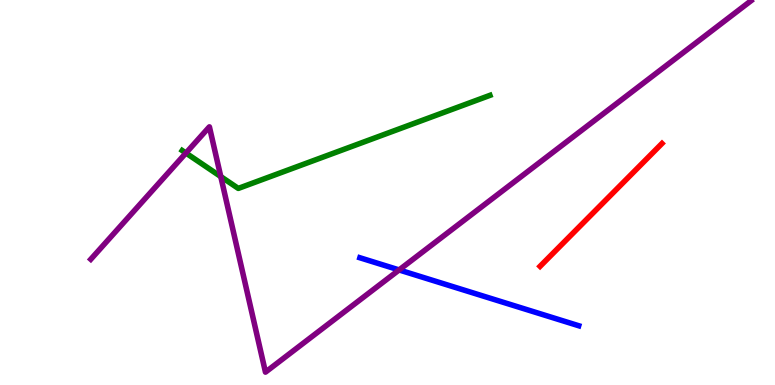[{'lines': ['blue', 'red'], 'intersections': []}, {'lines': ['green', 'red'], 'intersections': []}, {'lines': ['purple', 'red'], 'intersections': []}, {'lines': ['blue', 'green'], 'intersections': []}, {'lines': ['blue', 'purple'], 'intersections': [{'x': 5.15, 'y': 2.99}]}, {'lines': ['green', 'purple'], 'intersections': [{'x': 2.4, 'y': 6.02}, {'x': 2.85, 'y': 5.41}]}]